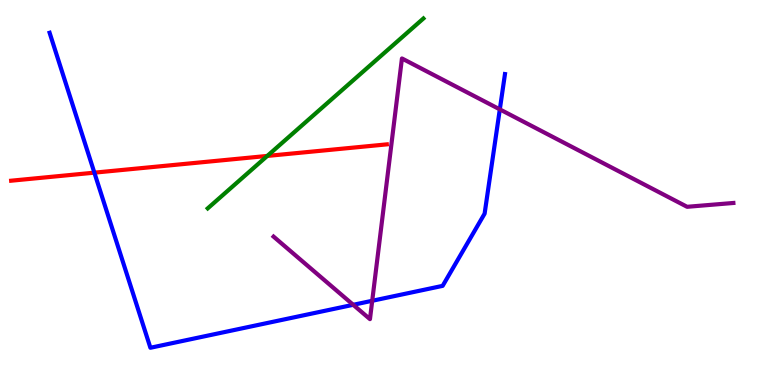[{'lines': ['blue', 'red'], 'intersections': [{'x': 1.22, 'y': 5.52}]}, {'lines': ['green', 'red'], 'intersections': [{'x': 3.45, 'y': 5.95}]}, {'lines': ['purple', 'red'], 'intersections': []}, {'lines': ['blue', 'green'], 'intersections': []}, {'lines': ['blue', 'purple'], 'intersections': [{'x': 4.56, 'y': 2.08}, {'x': 4.8, 'y': 2.19}, {'x': 6.45, 'y': 7.16}]}, {'lines': ['green', 'purple'], 'intersections': []}]